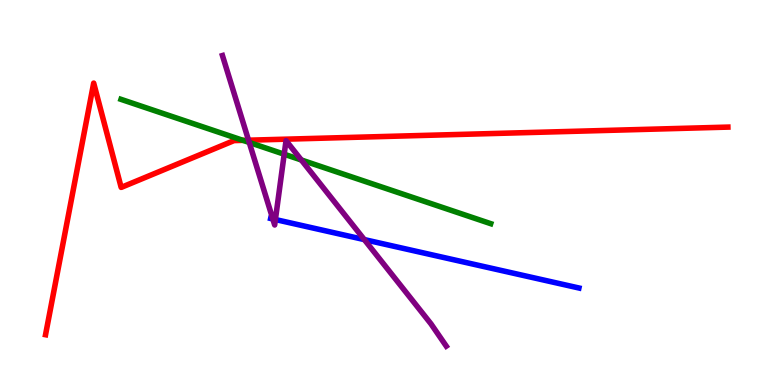[{'lines': ['blue', 'red'], 'intersections': []}, {'lines': ['green', 'red'], 'intersections': [{'x': 3.13, 'y': 6.35}]}, {'lines': ['purple', 'red'], 'intersections': [{'x': 3.21, 'y': 6.36}]}, {'lines': ['blue', 'green'], 'intersections': []}, {'lines': ['blue', 'purple'], 'intersections': [{'x': 3.52, 'y': 4.31}, {'x': 3.55, 'y': 4.3}, {'x': 4.7, 'y': 3.78}]}, {'lines': ['green', 'purple'], 'intersections': [{'x': 3.22, 'y': 6.3}, {'x': 3.67, 'y': 5.99}, {'x': 3.89, 'y': 5.84}]}]